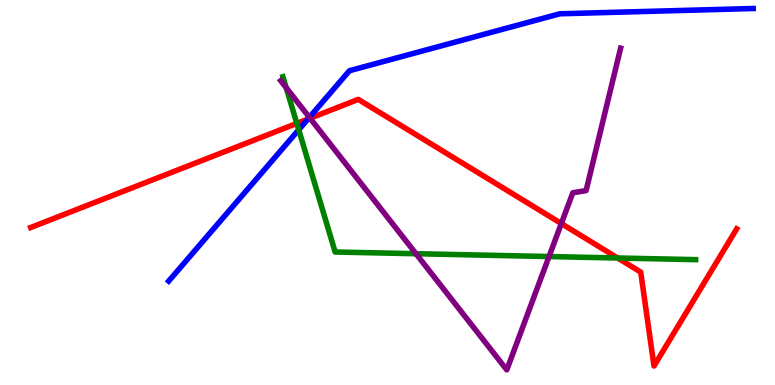[{'lines': ['blue', 'red'], 'intersections': [{'x': 3.97, 'y': 6.91}]}, {'lines': ['green', 'red'], 'intersections': [{'x': 3.83, 'y': 6.79}, {'x': 7.97, 'y': 3.3}]}, {'lines': ['purple', 'red'], 'intersections': [{'x': 4.0, 'y': 6.93}, {'x': 7.24, 'y': 4.19}]}, {'lines': ['blue', 'green'], 'intersections': [{'x': 3.85, 'y': 6.63}]}, {'lines': ['blue', 'purple'], 'intersections': [{'x': 3.99, 'y': 6.95}]}, {'lines': ['green', 'purple'], 'intersections': [{'x': 3.69, 'y': 7.72}, {'x': 5.37, 'y': 3.41}, {'x': 7.08, 'y': 3.34}]}]